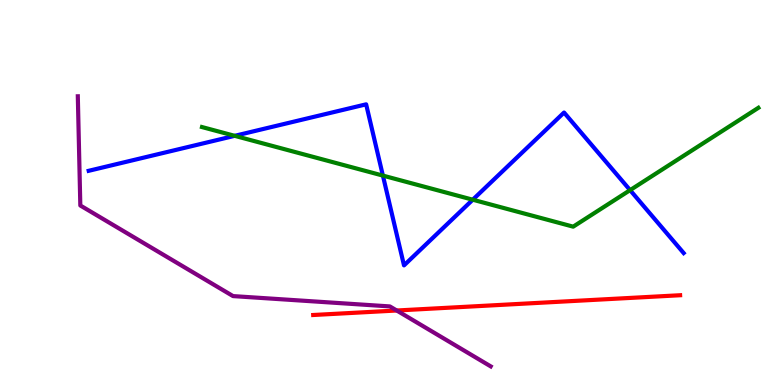[{'lines': ['blue', 'red'], 'intersections': []}, {'lines': ['green', 'red'], 'intersections': []}, {'lines': ['purple', 'red'], 'intersections': [{'x': 5.12, 'y': 1.93}]}, {'lines': ['blue', 'green'], 'intersections': [{'x': 3.03, 'y': 6.47}, {'x': 4.94, 'y': 5.44}, {'x': 6.1, 'y': 4.81}, {'x': 8.13, 'y': 5.06}]}, {'lines': ['blue', 'purple'], 'intersections': []}, {'lines': ['green', 'purple'], 'intersections': []}]